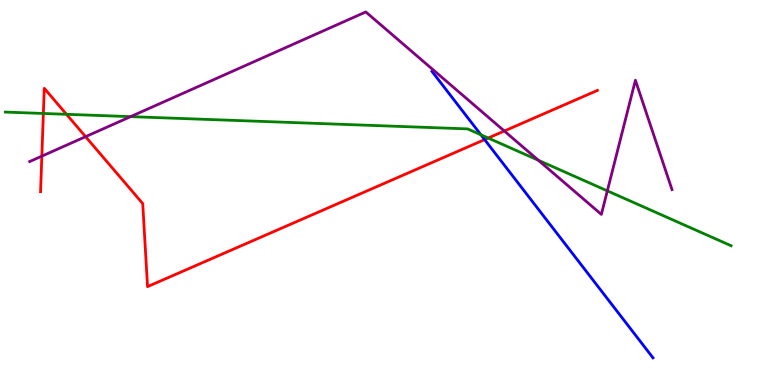[{'lines': ['blue', 'red'], 'intersections': [{'x': 6.25, 'y': 6.37}]}, {'lines': ['green', 'red'], 'intersections': [{'x': 0.56, 'y': 7.05}, {'x': 0.858, 'y': 7.03}, {'x': 6.3, 'y': 6.41}]}, {'lines': ['purple', 'red'], 'intersections': [{'x': 0.54, 'y': 5.94}, {'x': 1.1, 'y': 6.45}, {'x': 6.51, 'y': 6.6}]}, {'lines': ['blue', 'green'], 'intersections': [{'x': 6.21, 'y': 6.5}]}, {'lines': ['blue', 'purple'], 'intersections': []}, {'lines': ['green', 'purple'], 'intersections': [{'x': 1.68, 'y': 6.97}, {'x': 6.95, 'y': 5.84}, {'x': 7.84, 'y': 5.04}]}]